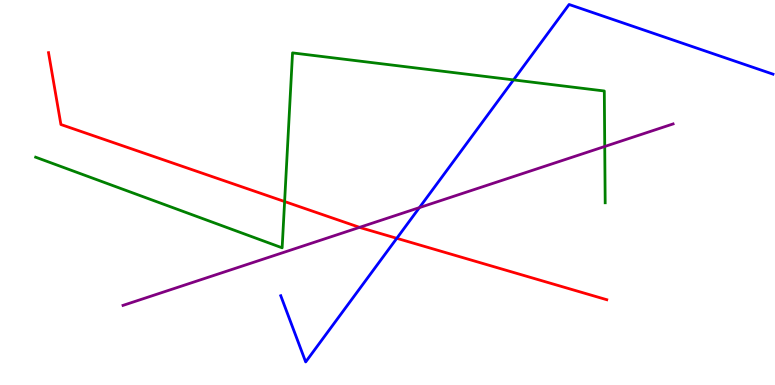[{'lines': ['blue', 'red'], 'intersections': [{'x': 5.12, 'y': 3.81}]}, {'lines': ['green', 'red'], 'intersections': [{'x': 3.67, 'y': 4.77}]}, {'lines': ['purple', 'red'], 'intersections': [{'x': 4.64, 'y': 4.09}]}, {'lines': ['blue', 'green'], 'intersections': [{'x': 6.63, 'y': 7.92}]}, {'lines': ['blue', 'purple'], 'intersections': [{'x': 5.41, 'y': 4.61}]}, {'lines': ['green', 'purple'], 'intersections': [{'x': 7.8, 'y': 6.2}]}]